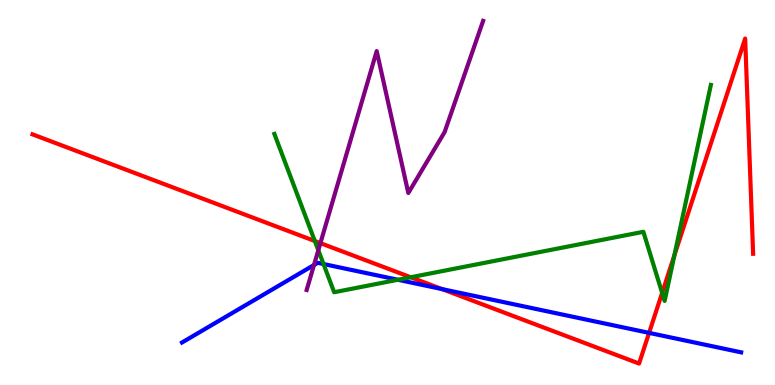[{'lines': ['blue', 'red'], 'intersections': [{'x': 5.7, 'y': 2.49}, {'x': 8.38, 'y': 1.35}]}, {'lines': ['green', 'red'], 'intersections': [{'x': 4.06, 'y': 3.74}, {'x': 5.3, 'y': 2.8}, {'x': 8.54, 'y': 2.39}, {'x': 8.7, 'y': 3.37}]}, {'lines': ['purple', 'red'], 'intersections': [{'x': 4.13, 'y': 3.68}]}, {'lines': ['blue', 'green'], 'intersections': [{'x': 4.17, 'y': 3.14}, {'x': 5.13, 'y': 2.73}]}, {'lines': ['blue', 'purple'], 'intersections': [{'x': 4.05, 'y': 3.12}]}, {'lines': ['green', 'purple'], 'intersections': [{'x': 4.11, 'y': 3.5}]}]